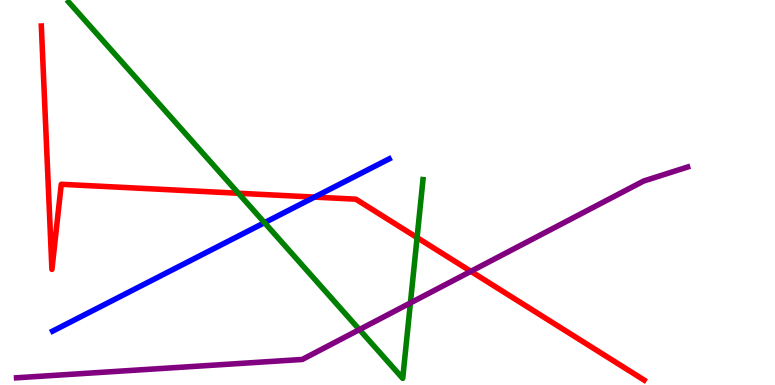[{'lines': ['blue', 'red'], 'intersections': [{'x': 4.06, 'y': 4.88}]}, {'lines': ['green', 'red'], 'intersections': [{'x': 3.08, 'y': 4.98}, {'x': 5.38, 'y': 3.83}]}, {'lines': ['purple', 'red'], 'intersections': [{'x': 6.08, 'y': 2.95}]}, {'lines': ['blue', 'green'], 'intersections': [{'x': 3.41, 'y': 4.22}]}, {'lines': ['blue', 'purple'], 'intersections': []}, {'lines': ['green', 'purple'], 'intersections': [{'x': 4.64, 'y': 1.44}, {'x': 5.3, 'y': 2.13}]}]